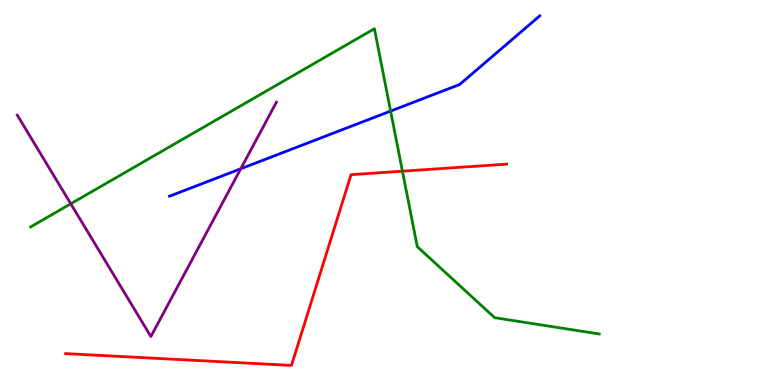[{'lines': ['blue', 'red'], 'intersections': []}, {'lines': ['green', 'red'], 'intersections': [{'x': 5.19, 'y': 5.55}]}, {'lines': ['purple', 'red'], 'intersections': []}, {'lines': ['blue', 'green'], 'intersections': [{'x': 5.04, 'y': 7.11}]}, {'lines': ['blue', 'purple'], 'intersections': [{'x': 3.11, 'y': 5.62}]}, {'lines': ['green', 'purple'], 'intersections': [{'x': 0.913, 'y': 4.71}]}]